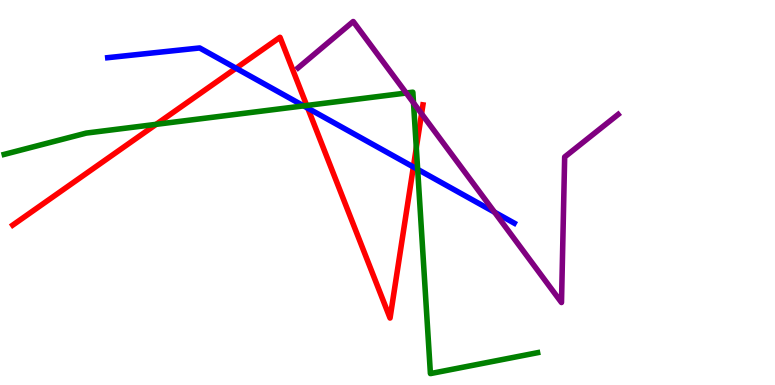[{'lines': ['blue', 'red'], 'intersections': [{'x': 3.05, 'y': 8.23}, {'x': 3.97, 'y': 7.19}, {'x': 5.33, 'y': 5.66}]}, {'lines': ['green', 'red'], 'intersections': [{'x': 2.01, 'y': 6.77}, {'x': 3.96, 'y': 7.26}, {'x': 5.37, 'y': 6.16}]}, {'lines': ['purple', 'red'], 'intersections': [{'x': 5.44, 'y': 7.05}]}, {'lines': ['blue', 'green'], 'intersections': [{'x': 3.92, 'y': 7.25}, {'x': 5.39, 'y': 5.6}]}, {'lines': ['blue', 'purple'], 'intersections': [{'x': 6.38, 'y': 4.49}]}, {'lines': ['green', 'purple'], 'intersections': [{'x': 5.24, 'y': 7.58}, {'x': 5.34, 'y': 7.33}]}]